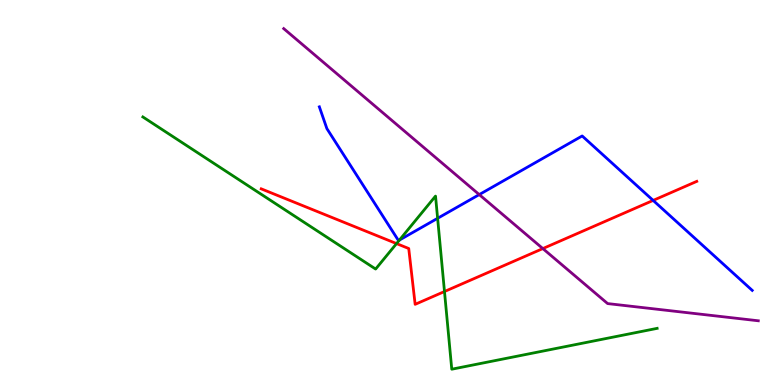[{'lines': ['blue', 'red'], 'intersections': [{'x': 8.43, 'y': 4.79}]}, {'lines': ['green', 'red'], 'intersections': [{'x': 5.12, 'y': 3.67}, {'x': 5.74, 'y': 2.43}]}, {'lines': ['purple', 'red'], 'intersections': [{'x': 7.0, 'y': 3.54}]}, {'lines': ['blue', 'green'], 'intersections': [{'x': 5.15, 'y': 3.77}, {'x': 5.65, 'y': 4.33}]}, {'lines': ['blue', 'purple'], 'intersections': [{'x': 6.18, 'y': 4.95}]}, {'lines': ['green', 'purple'], 'intersections': []}]